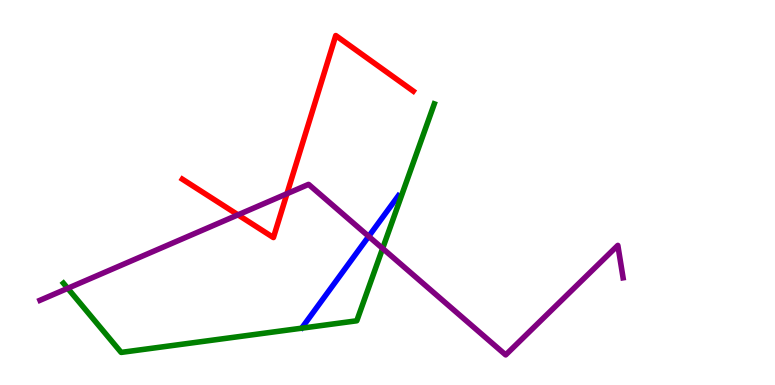[{'lines': ['blue', 'red'], 'intersections': []}, {'lines': ['green', 'red'], 'intersections': []}, {'lines': ['purple', 'red'], 'intersections': [{'x': 3.07, 'y': 4.42}, {'x': 3.7, 'y': 4.97}]}, {'lines': ['blue', 'green'], 'intersections': []}, {'lines': ['blue', 'purple'], 'intersections': [{'x': 4.76, 'y': 3.86}]}, {'lines': ['green', 'purple'], 'intersections': [{'x': 0.874, 'y': 2.51}, {'x': 4.94, 'y': 3.55}]}]